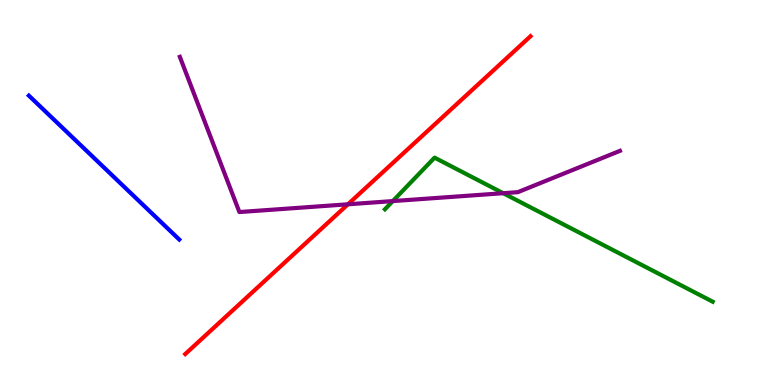[{'lines': ['blue', 'red'], 'intersections': []}, {'lines': ['green', 'red'], 'intersections': []}, {'lines': ['purple', 'red'], 'intersections': [{'x': 4.49, 'y': 4.69}]}, {'lines': ['blue', 'green'], 'intersections': []}, {'lines': ['blue', 'purple'], 'intersections': []}, {'lines': ['green', 'purple'], 'intersections': [{'x': 5.07, 'y': 4.78}, {'x': 6.49, 'y': 4.98}]}]